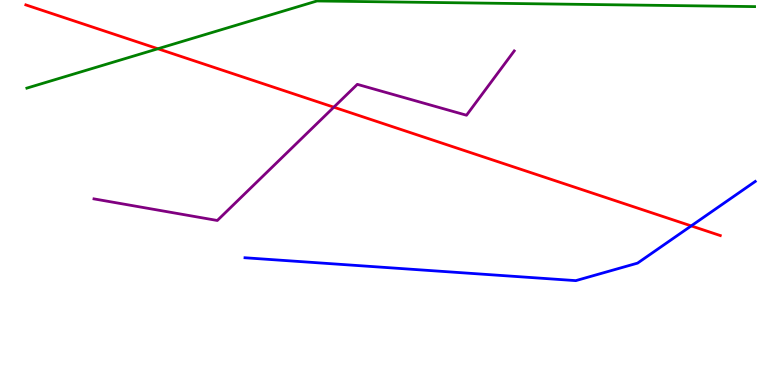[{'lines': ['blue', 'red'], 'intersections': [{'x': 8.92, 'y': 4.13}]}, {'lines': ['green', 'red'], 'intersections': [{'x': 2.04, 'y': 8.73}]}, {'lines': ['purple', 'red'], 'intersections': [{'x': 4.31, 'y': 7.22}]}, {'lines': ['blue', 'green'], 'intersections': []}, {'lines': ['blue', 'purple'], 'intersections': []}, {'lines': ['green', 'purple'], 'intersections': []}]